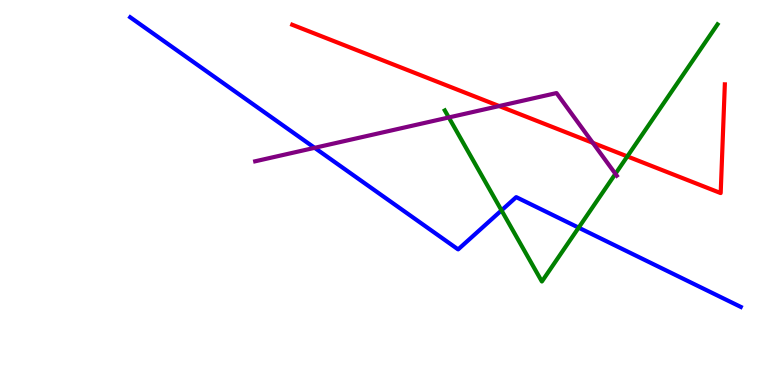[{'lines': ['blue', 'red'], 'intersections': []}, {'lines': ['green', 'red'], 'intersections': [{'x': 8.09, 'y': 5.94}]}, {'lines': ['purple', 'red'], 'intersections': [{'x': 6.44, 'y': 7.25}, {'x': 7.65, 'y': 6.29}]}, {'lines': ['blue', 'green'], 'intersections': [{'x': 6.47, 'y': 4.54}, {'x': 7.47, 'y': 4.09}]}, {'lines': ['blue', 'purple'], 'intersections': [{'x': 4.06, 'y': 6.16}]}, {'lines': ['green', 'purple'], 'intersections': [{'x': 5.79, 'y': 6.95}, {'x': 7.94, 'y': 5.48}]}]